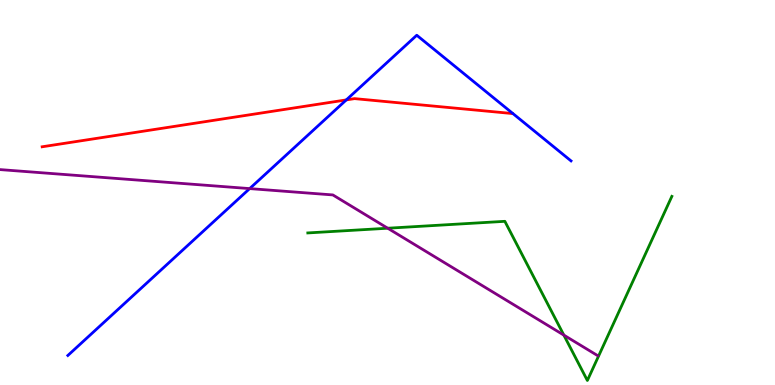[{'lines': ['blue', 'red'], 'intersections': [{'x': 4.47, 'y': 7.41}]}, {'lines': ['green', 'red'], 'intersections': []}, {'lines': ['purple', 'red'], 'intersections': []}, {'lines': ['blue', 'green'], 'intersections': []}, {'lines': ['blue', 'purple'], 'intersections': [{'x': 3.22, 'y': 5.1}]}, {'lines': ['green', 'purple'], 'intersections': [{'x': 5.0, 'y': 4.07}, {'x': 7.28, 'y': 1.3}]}]